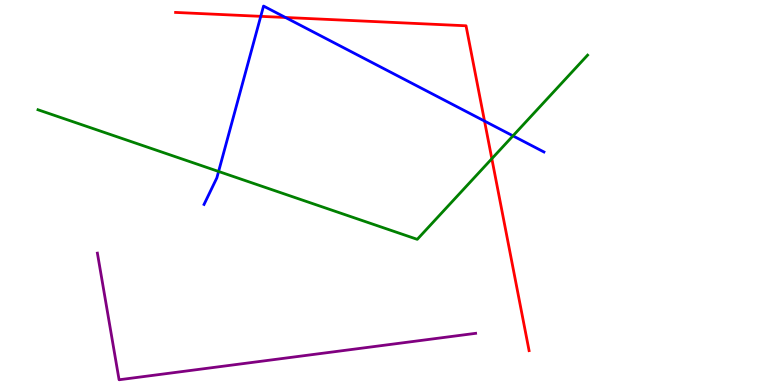[{'lines': ['blue', 'red'], 'intersections': [{'x': 3.36, 'y': 9.58}, {'x': 3.68, 'y': 9.55}, {'x': 6.25, 'y': 6.86}]}, {'lines': ['green', 'red'], 'intersections': [{'x': 6.35, 'y': 5.88}]}, {'lines': ['purple', 'red'], 'intersections': []}, {'lines': ['blue', 'green'], 'intersections': [{'x': 2.82, 'y': 5.55}, {'x': 6.62, 'y': 6.47}]}, {'lines': ['blue', 'purple'], 'intersections': []}, {'lines': ['green', 'purple'], 'intersections': []}]